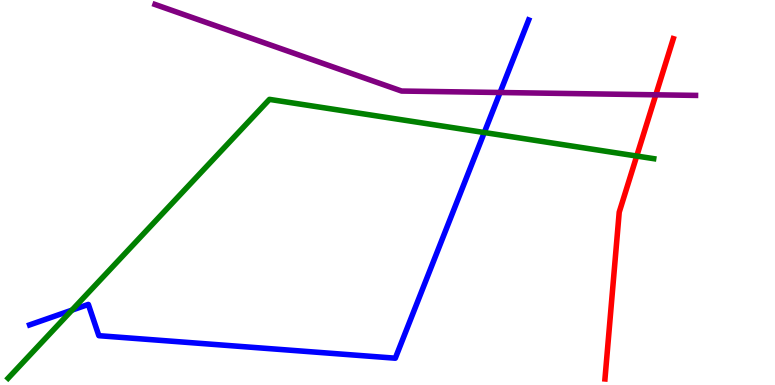[{'lines': ['blue', 'red'], 'intersections': []}, {'lines': ['green', 'red'], 'intersections': [{'x': 8.22, 'y': 5.95}]}, {'lines': ['purple', 'red'], 'intersections': [{'x': 8.46, 'y': 7.54}]}, {'lines': ['blue', 'green'], 'intersections': [{'x': 0.928, 'y': 1.94}, {'x': 6.25, 'y': 6.56}]}, {'lines': ['blue', 'purple'], 'intersections': [{'x': 6.45, 'y': 7.6}]}, {'lines': ['green', 'purple'], 'intersections': []}]